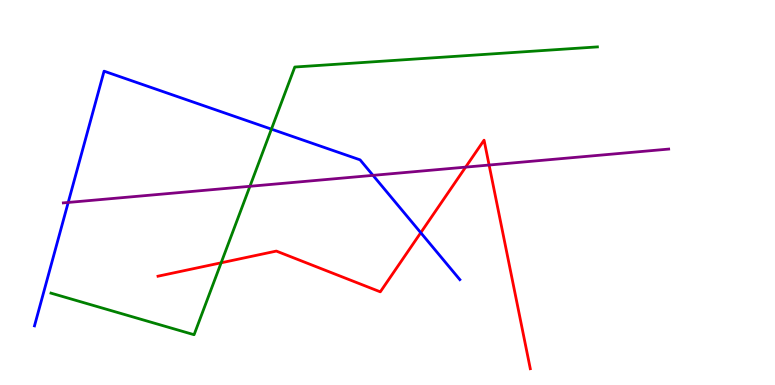[{'lines': ['blue', 'red'], 'intersections': [{'x': 5.43, 'y': 3.96}]}, {'lines': ['green', 'red'], 'intersections': [{'x': 2.85, 'y': 3.17}]}, {'lines': ['purple', 'red'], 'intersections': [{'x': 6.01, 'y': 5.66}, {'x': 6.31, 'y': 5.71}]}, {'lines': ['blue', 'green'], 'intersections': [{'x': 3.5, 'y': 6.65}]}, {'lines': ['blue', 'purple'], 'intersections': [{'x': 0.88, 'y': 4.74}, {'x': 4.81, 'y': 5.45}]}, {'lines': ['green', 'purple'], 'intersections': [{'x': 3.22, 'y': 5.16}]}]